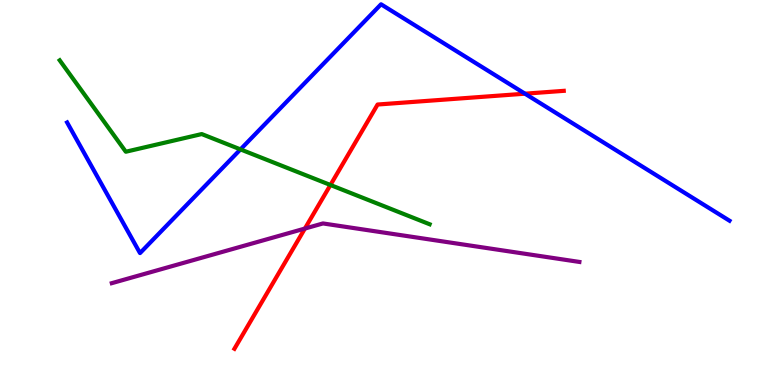[{'lines': ['blue', 'red'], 'intersections': [{'x': 6.77, 'y': 7.57}]}, {'lines': ['green', 'red'], 'intersections': [{'x': 4.26, 'y': 5.2}]}, {'lines': ['purple', 'red'], 'intersections': [{'x': 3.93, 'y': 4.06}]}, {'lines': ['blue', 'green'], 'intersections': [{'x': 3.1, 'y': 6.12}]}, {'lines': ['blue', 'purple'], 'intersections': []}, {'lines': ['green', 'purple'], 'intersections': []}]